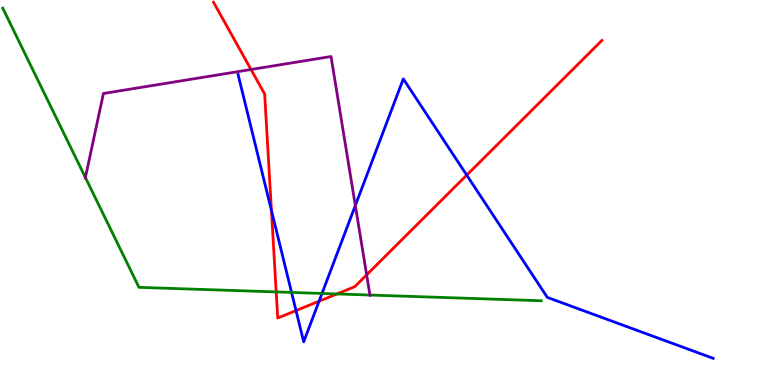[{'lines': ['blue', 'red'], 'intersections': [{'x': 3.5, 'y': 4.53}, {'x': 3.82, 'y': 1.93}, {'x': 4.12, 'y': 2.18}, {'x': 6.02, 'y': 5.45}]}, {'lines': ['green', 'red'], 'intersections': [{'x': 3.56, 'y': 2.42}, {'x': 4.35, 'y': 2.37}]}, {'lines': ['purple', 'red'], 'intersections': [{'x': 3.24, 'y': 8.19}, {'x': 4.73, 'y': 2.86}]}, {'lines': ['blue', 'green'], 'intersections': [{'x': 3.76, 'y': 2.4}, {'x': 4.16, 'y': 2.38}]}, {'lines': ['blue', 'purple'], 'intersections': [{'x': 4.58, 'y': 4.66}]}, {'lines': ['green', 'purple'], 'intersections': [{'x': 1.1, 'y': 5.39}, {'x': 4.77, 'y': 2.34}]}]